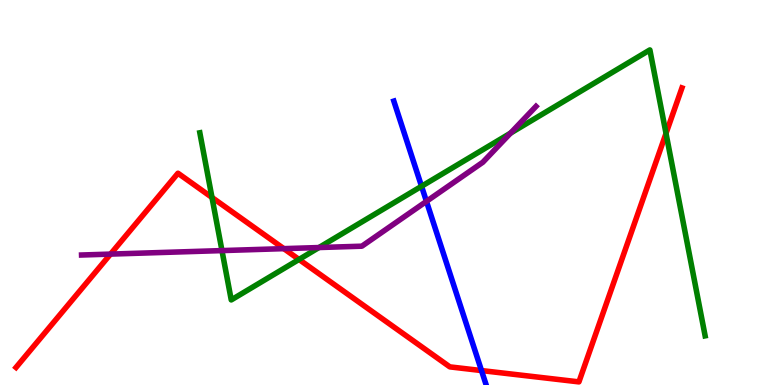[{'lines': ['blue', 'red'], 'intersections': [{'x': 6.21, 'y': 0.375}]}, {'lines': ['green', 'red'], 'intersections': [{'x': 2.74, 'y': 4.87}, {'x': 3.86, 'y': 3.26}, {'x': 8.59, 'y': 6.54}]}, {'lines': ['purple', 'red'], 'intersections': [{'x': 1.43, 'y': 3.4}, {'x': 3.66, 'y': 3.54}]}, {'lines': ['blue', 'green'], 'intersections': [{'x': 5.44, 'y': 5.16}]}, {'lines': ['blue', 'purple'], 'intersections': [{'x': 5.5, 'y': 4.77}]}, {'lines': ['green', 'purple'], 'intersections': [{'x': 2.86, 'y': 3.49}, {'x': 4.12, 'y': 3.57}, {'x': 6.59, 'y': 6.54}]}]